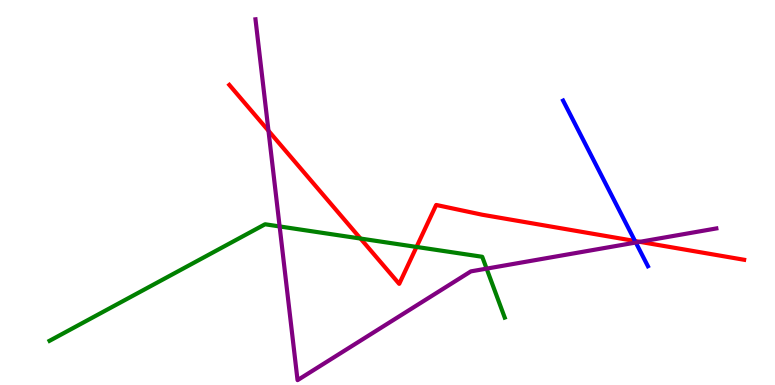[{'lines': ['blue', 'red'], 'intersections': [{'x': 8.19, 'y': 3.74}]}, {'lines': ['green', 'red'], 'intersections': [{'x': 4.65, 'y': 3.8}, {'x': 5.37, 'y': 3.59}]}, {'lines': ['purple', 'red'], 'intersections': [{'x': 3.46, 'y': 6.6}, {'x': 8.26, 'y': 3.72}]}, {'lines': ['blue', 'green'], 'intersections': []}, {'lines': ['blue', 'purple'], 'intersections': [{'x': 8.2, 'y': 3.7}]}, {'lines': ['green', 'purple'], 'intersections': [{'x': 3.61, 'y': 4.12}, {'x': 6.28, 'y': 3.02}]}]